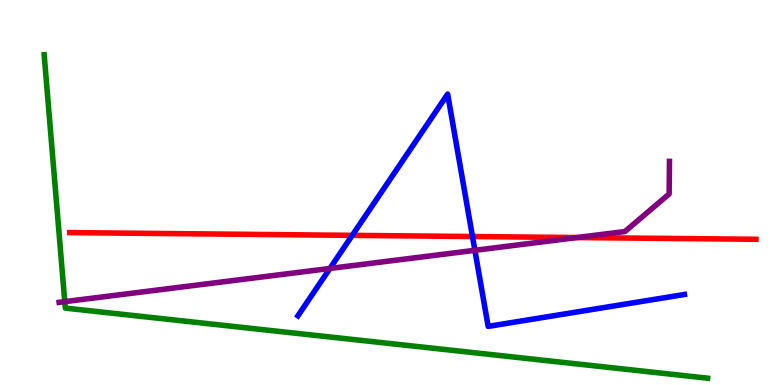[{'lines': ['blue', 'red'], 'intersections': [{'x': 4.55, 'y': 3.89}, {'x': 6.1, 'y': 3.86}]}, {'lines': ['green', 'red'], 'intersections': []}, {'lines': ['purple', 'red'], 'intersections': [{'x': 7.44, 'y': 3.83}]}, {'lines': ['blue', 'green'], 'intersections': []}, {'lines': ['blue', 'purple'], 'intersections': [{'x': 4.26, 'y': 3.03}, {'x': 6.13, 'y': 3.5}]}, {'lines': ['green', 'purple'], 'intersections': [{'x': 0.836, 'y': 2.17}]}]